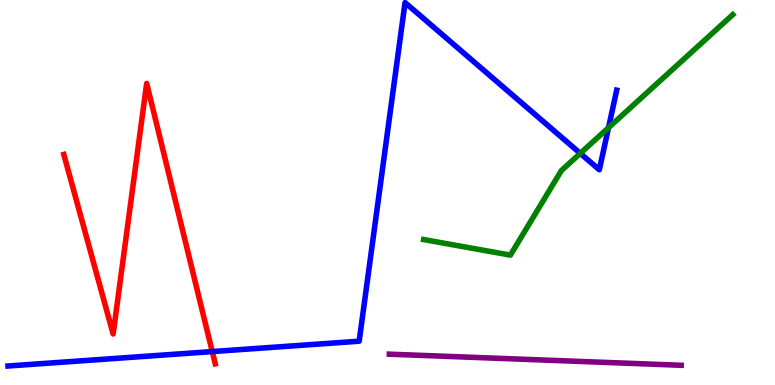[{'lines': ['blue', 'red'], 'intersections': [{'x': 2.74, 'y': 0.868}]}, {'lines': ['green', 'red'], 'intersections': []}, {'lines': ['purple', 'red'], 'intersections': []}, {'lines': ['blue', 'green'], 'intersections': [{'x': 7.49, 'y': 6.02}, {'x': 7.85, 'y': 6.68}]}, {'lines': ['blue', 'purple'], 'intersections': []}, {'lines': ['green', 'purple'], 'intersections': []}]